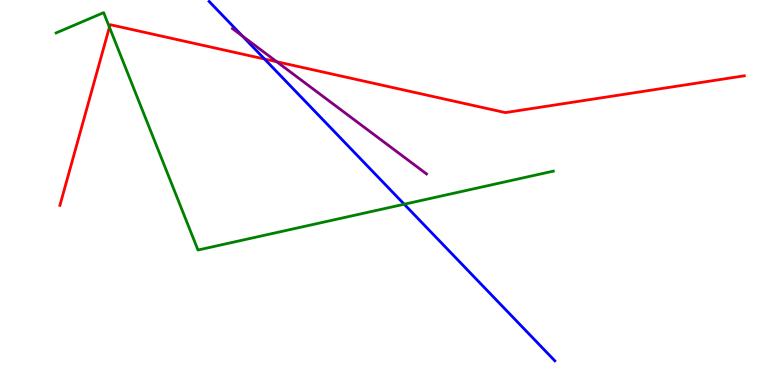[{'lines': ['blue', 'red'], 'intersections': [{'x': 3.41, 'y': 8.47}]}, {'lines': ['green', 'red'], 'intersections': [{'x': 1.41, 'y': 9.29}]}, {'lines': ['purple', 'red'], 'intersections': [{'x': 3.57, 'y': 8.4}]}, {'lines': ['blue', 'green'], 'intersections': [{'x': 5.22, 'y': 4.7}]}, {'lines': ['blue', 'purple'], 'intersections': [{'x': 3.13, 'y': 9.06}]}, {'lines': ['green', 'purple'], 'intersections': []}]